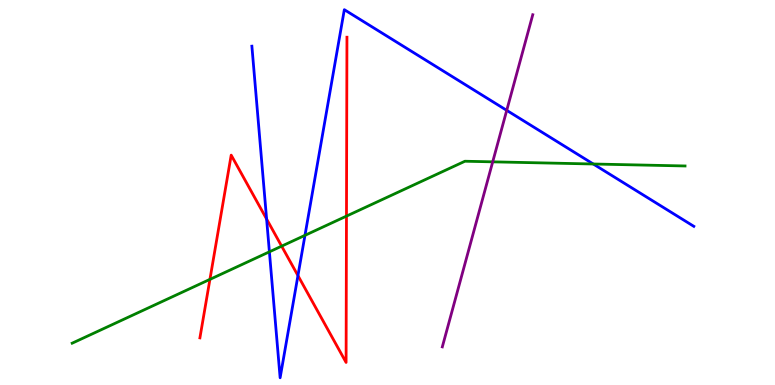[{'lines': ['blue', 'red'], 'intersections': [{'x': 3.44, 'y': 4.31}, {'x': 3.84, 'y': 2.84}]}, {'lines': ['green', 'red'], 'intersections': [{'x': 2.71, 'y': 2.74}, {'x': 3.63, 'y': 3.61}, {'x': 4.47, 'y': 4.39}]}, {'lines': ['purple', 'red'], 'intersections': []}, {'lines': ['blue', 'green'], 'intersections': [{'x': 3.48, 'y': 3.46}, {'x': 3.94, 'y': 3.89}, {'x': 7.66, 'y': 5.74}]}, {'lines': ['blue', 'purple'], 'intersections': [{'x': 6.54, 'y': 7.13}]}, {'lines': ['green', 'purple'], 'intersections': [{'x': 6.36, 'y': 5.8}]}]